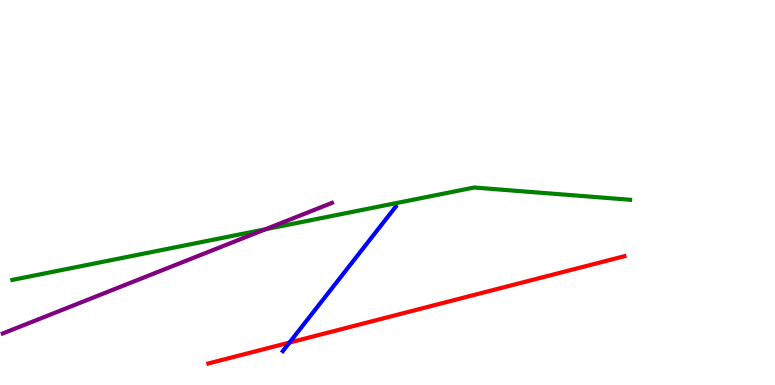[{'lines': ['blue', 'red'], 'intersections': [{'x': 3.74, 'y': 1.1}]}, {'lines': ['green', 'red'], 'intersections': []}, {'lines': ['purple', 'red'], 'intersections': []}, {'lines': ['blue', 'green'], 'intersections': []}, {'lines': ['blue', 'purple'], 'intersections': []}, {'lines': ['green', 'purple'], 'intersections': [{'x': 3.43, 'y': 4.05}]}]